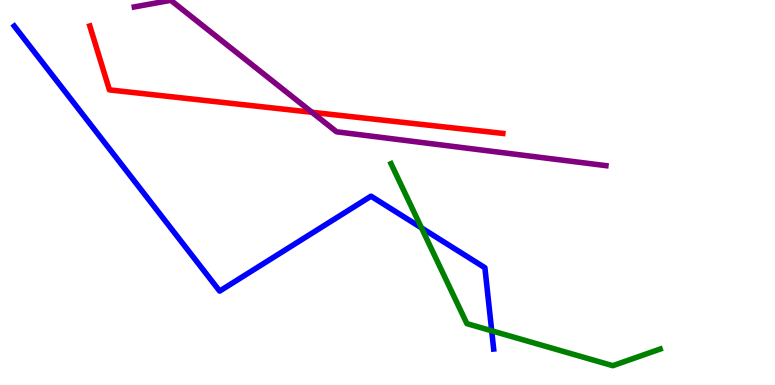[{'lines': ['blue', 'red'], 'intersections': []}, {'lines': ['green', 'red'], 'intersections': []}, {'lines': ['purple', 'red'], 'intersections': [{'x': 4.03, 'y': 7.08}]}, {'lines': ['blue', 'green'], 'intersections': [{'x': 5.44, 'y': 4.08}, {'x': 6.34, 'y': 1.41}]}, {'lines': ['blue', 'purple'], 'intersections': []}, {'lines': ['green', 'purple'], 'intersections': []}]